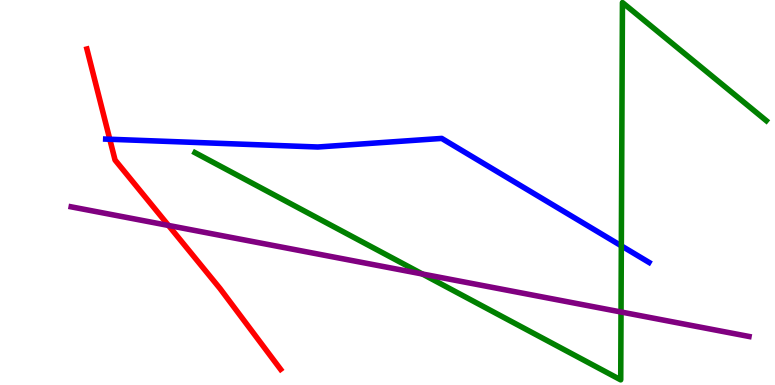[{'lines': ['blue', 'red'], 'intersections': [{'x': 1.42, 'y': 6.38}]}, {'lines': ['green', 'red'], 'intersections': []}, {'lines': ['purple', 'red'], 'intersections': [{'x': 2.17, 'y': 4.14}]}, {'lines': ['blue', 'green'], 'intersections': [{'x': 8.02, 'y': 3.61}]}, {'lines': ['blue', 'purple'], 'intersections': []}, {'lines': ['green', 'purple'], 'intersections': [{'x': 5.45, 'y': 2.88}, {'x': 8.01, 'y': 1.9}]}]